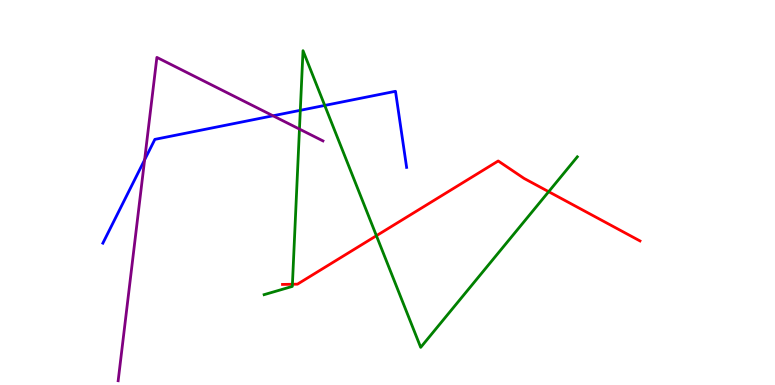[{'lines': ['blue', 'red'], 'intersections': []}, {'lines': ['green', 'red'], 'intersections': [{'x': 3.77, 'y': 2.62}, {'x': 4.86, 'y': 3.88}, {'x': 7.08, 'y': 5.02}]}, {'lines': ['purple', 'red'], 'intersections': []}, {'lines': ['blue', 'green'], 'intersections': [{'x': 3.87, 'y': 7.13}, {'x': 4.19, 'y': 7.26}]}, {'lines': ['blue', 'purple'], 'intersections': [{'x': 1.87, 'y': 5.85}, {'x': 3.52, 'y': 6.99}]}, {'lines': ['green', 'purple'], 'intersections': [{'x': 3.86, 'y': 6.65}]}]